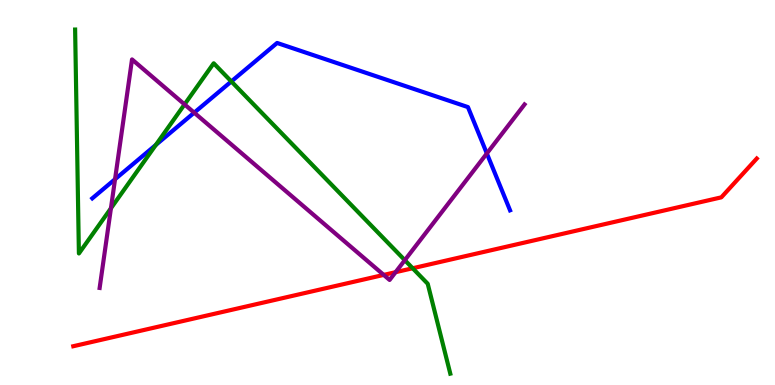[{'lines': ['blue', 'red'], 'intersections': []}, {'lines': ['green', 'red'], 'intersections': [{'x': 5.32, 'y': 3.03}]}, {'lines': ['purple', 'red'], 'intersections': [{'x': 4.95, 'y': 2.86}, {'x': 5.1, 'y': 2.93}]}, {'lines': ['blue', 'green'], 'intersections': [{'x': 2.01, 'y': 6.24}, {'x': 2.98, 'y': 7.88}]}, {'lines': ['blue', 'purple'], 'intersections': [{'x': 1.48, 'y': 5.34}, {'x': 2.51, 'y': 7.07}, {'x': 6.28, 'y': 6.01}]}, {'lines': ['green', 'purple'], 'intersections': [{'x': 1.43, 'y': 4.59}, {'x': 2.38, 'y': 7.29}, {'x': 5.22, 'y': 3.24}]}]